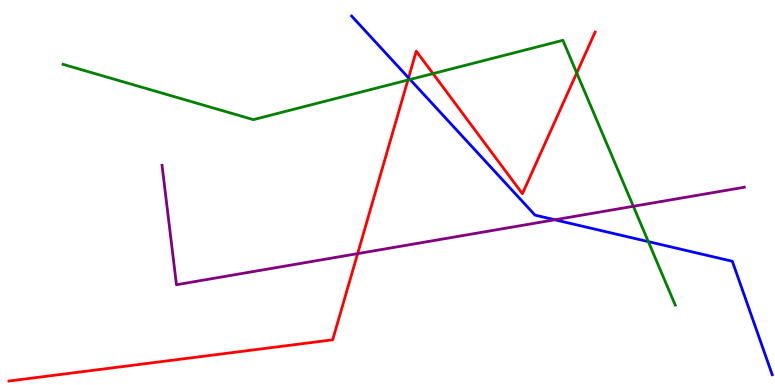[{'lines': ['blue', 'red'], 'intersections': [{'x': 5.27, 'y': 7.98}]}, {'lines': ['green', 'red'], 'intersections': [{'x': 5.26, 'y': 7.92}, {'x': 5.59, 'y': 8.09}, {'x': 7.44, 'y': 8.1}]}, {'lines': ['purple', 'red'], 'intersections': [{'x': 4.61, 'y': 3.41}]}, {'lines': ['blue', 'green'], 'intersections': [{'x': 5.29, 'y': 7.94}, {'x': 8.37, 'y': 3.72}]}, {'lines': ['blue', 'purple'], 'intersections': [{'x': 7.16, 'y': 4.29}]}, {'lines': ['green', 'purple'], 'intersections': [{'x': 8.17, 'y': 4.64}]}]